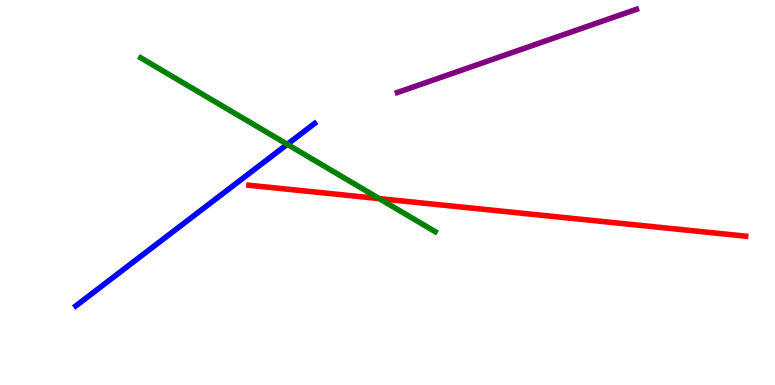[{'lines': ['blue', 'red'], 'intersections': []}, {'lines': ['green', 'red'], 'intersections': [{'x': 4.89, 'y': 4.84}]}, {'lines': ['purple', 'red'], 'intersections': []}, {'lines': ['blue', 'green'], 'intersections': [{'x': 3.71, 'y': 6.25}]}, {'lines': ['blue', 'purple'], 'intersections': []}, {'lines': ['green', 'purple'], 'intersections': []}]